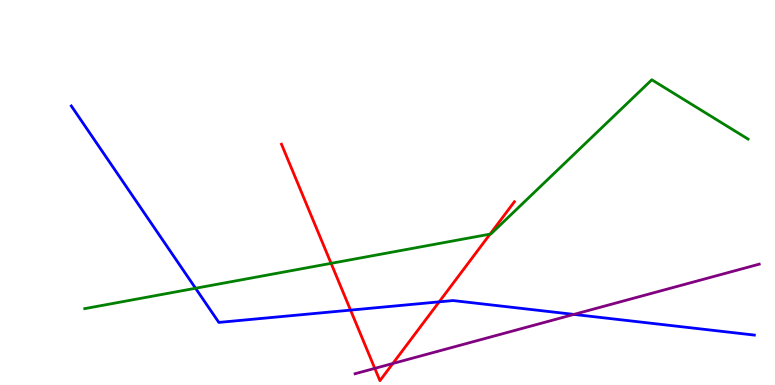[{'lines': ['blue', 'red'], 'intersections': [{'x': 4.52, 'y': 1.94}, {'x': 5.67, 'y': 2.16}]}, {'lines': ['green', 'red'], 'intersections': [{'x': 4.27, 'y': 3.16}, {'x': 6.32, 'y': 3.92}]}, {'lines': ['purple', 'red'], 'intersections': [{'x': 4.84, 'y': 0.432}, {'x': 5.07, 'y': 0.559}]}, {'lines': ['blue', 'green'], 'intersections': [{'x': 2.52, 'y': 2.51}]}, {'lines': ['blue', 'purple'], 'intersections': [{'x': 7.41, 'y': 1.83}]}, {'lines': ['green', 'purple'], 'intersections': []}]